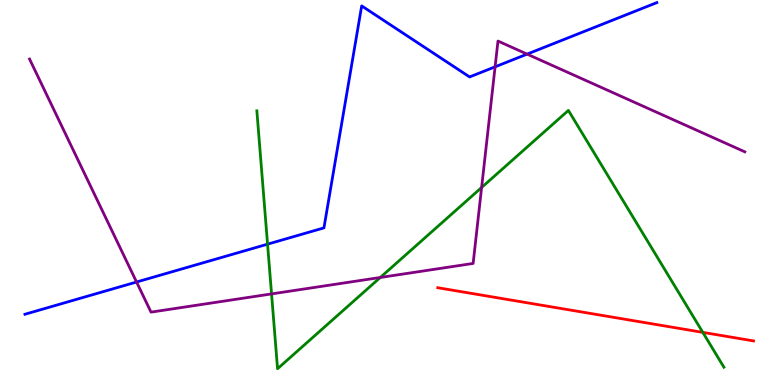[{'lines': ['blue', 'red'], 'intersections': []}, {'lines': ['green', 'red'], 'intersections': [{'x': 9.07, 'y': 1.37}]}, {'lines': ['purple', 'red'], 'intersections': []}, {'lines': ['blue', 'green'], 'intersections': [{'x': 3.45, 'y': 3.66}]}, {'lines': ['blue', 'purple'], 'intersections': [{'x': 1.76, 'y': 2.67}, {'x': 6.39, 'y': 8.26}, {'x': 6.8, 'y': 8.59}]}, {'lines': ['green', 'purple'], 'intersections': [{'x': 3.5, 'y': 2.37}, {'x': 4.91, 'y': 2.79}, {'x': 6.21, 'y': 5.13}]}]